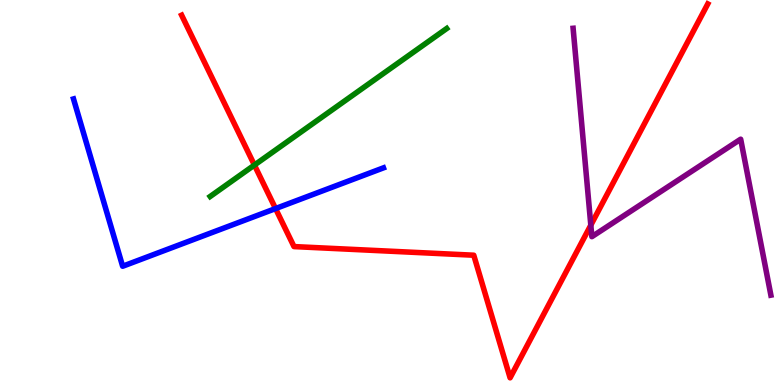[{'lines': ['blue', 'red'], 'intersections': [{'x': 3.56, 'y': 4.58}]}, {'lines': ['green', 'red'], 'intersections': [{'x': 3.28, 'y': 5.71}]}, {'lines': ['purple', 'red'], 'intersections': [{'x': 7.62, 'y': 4.15}]}, {'lines': ['blue', 'green'], 'intersections': []}, {'lines': ['blue', 'purple'], 'intersections': []}, {'lines': ['green', 'purple'], 'intersections': []}]